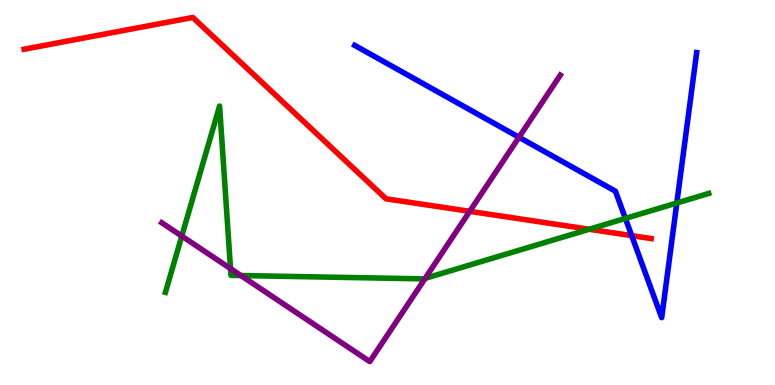[{'lines': ['blue', 'red'], 'intersections': [{'x': 8.15, 'y': 3.88}]}, {'lines': ['green', 'red'], 'intersections': [{'x': 7.6, 'y': 4.05}]}, {'lines': ['purple', 'red'], 'intersections': [{'x': 6.06, 'y': 4.51}]}, {'lines': ['blue', 'green'], 'intersections': [{'x': 8.07, 'y': 4.33}, {'x': 8.73, 'y': 4.73}]}, {'lines': ['blue', 'purple'], 'intersections': [{'x': 6.7, 'y': 6.43}]}, {'lines': ['green', 'purple'], 'intersections': [{'x': 2.35, 'y': 3.87}, {'x': 2.97, 'y': 3.02}, {'x': 3.11, 'y': 2.84}, {'x': 5.49, 'y': 2.77}]}]